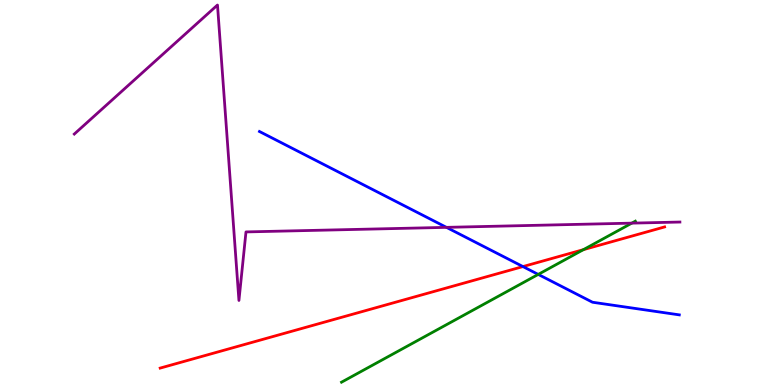[{'lines': ['blue', 'red'], 'intersections': [{'x': 6.75, 'y': 3.08}]}, {'lines': ['green', 'red'], 'intersections': [{'x': 7.53, 'y': 3.52}]}, {'lines': ['purple', 'red'], 'intersections': []}, {'lines': ['blue', 'green'], 'intersections': [{'x': 6.94, 'y': 2.87}]}, {'lines': ['blue', 'purple'], 'intersections': [{'x': 5.76, 'y': 4.09}]}, {'lines': ['green', 'purple'], 'intersections': [{'x': 8.15, 'y': 4.2}]}]